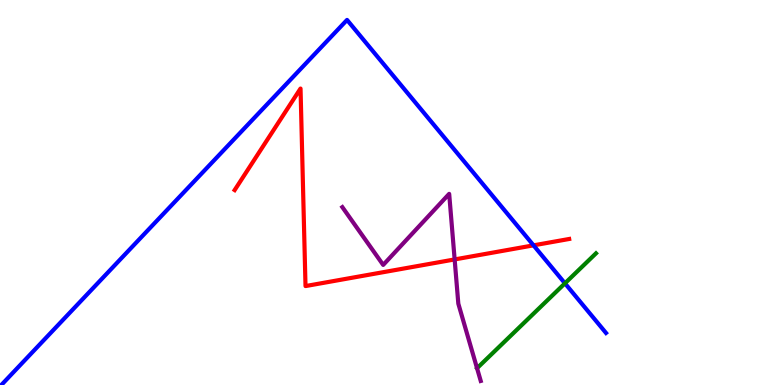[{'lines': ['blue', 'red'], 'intersections': [{'x': 6.88, 'y': 3.63}]}, {'lines': ['green', 'red'], 'intersections': []}, {'lines': ['purple', 'red'], 'intersections': [{'x': 5.87, 'y': 3.26}]}, {'lines': ['blue', 'green'], 'intersections': [{'x': 7.29, 'y': 2.64}]}, {'lines': ['blue', 'purple'], 'intersections': []}, {'lines': ['green', 'purple'], 'intersections': []}]